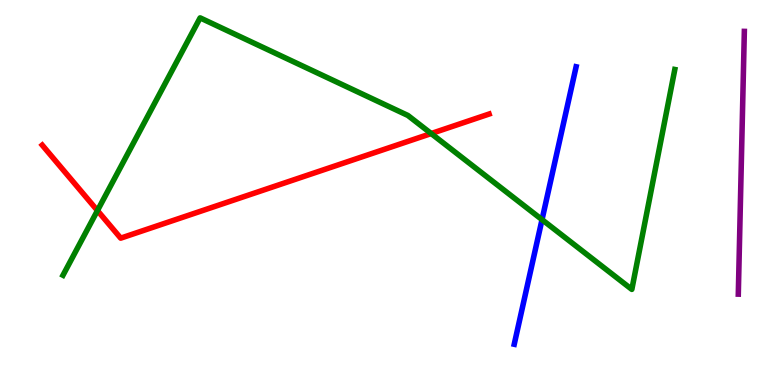[{'lines': ['blue', 'red'], 'intersections': []}, {'lines': ['green', 'red'], 'intersections': [{'x': 1.26, 'y': 4.53}, {'x': 5.56, 'y': 6.53}]}, {'lines': ['purple', 'red'], 'intersections': []}, {'lines': ['blue', 'green'], 'intersections': [{'x': 6.99, 'y': 4.3}]}, {'lines': ['blue', 'purple'], 'intersections': []}, {'lines': ['green', 'purple'], 'intersections': []}]